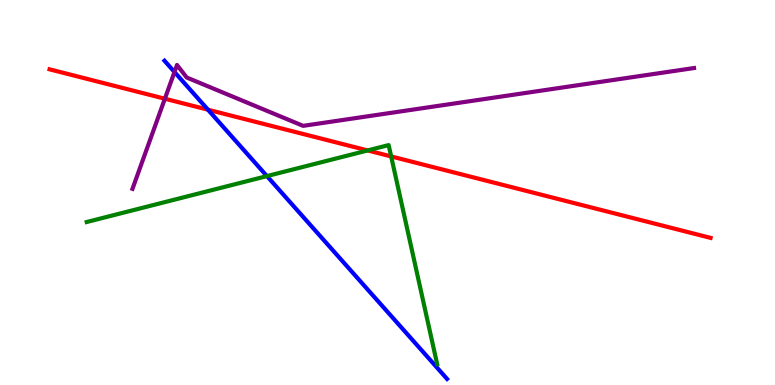[{'lines': ['blue', 'red'], 'intersections': [{'x': 2.68, 'y': 7.15}]}, {'lines': ['green', 'red'], 'intersections': [{'x': 4.74, 'y': 6.09}, {'x': 5.05, 'y': 5.94}]}, {'lines': ['purple', 'red'], 'intersections': [{'x': 2.13, 'y': 7.44}]}, {'lines': ['blue', 'green'], 'intersections': [{'x': 3.44, 'y': 5.43}]}, {'lines': ['blue', 'purple'], 'intersections': [{'x': 2.25, 'y': 8.13}]}, {'lines': ['green', 'purple'], 'intersections': []}]